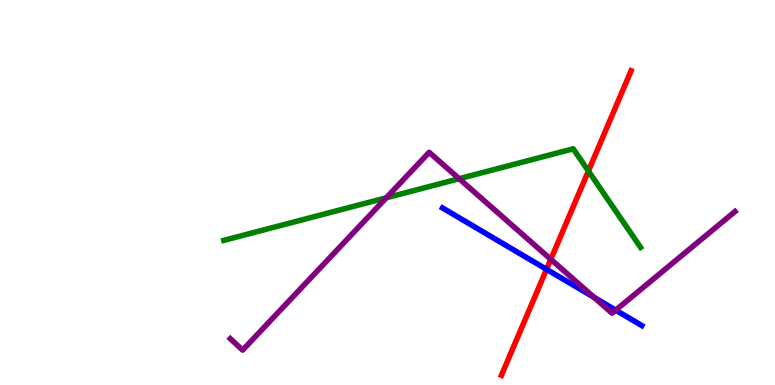[{'lines': ['blue', 'red'], 'intersections': [{'x': 7.05, 'y': 3.0}]}, {'lines': ['green', 'red'], 'intersections': [{'x': 7.59, 'y': 5.56}]}, {'lines': ['purple', 'red'], 'intersections': [{'x': 7.11, 'y': 3.26}]}, {'lines': ['blue', 'green'], 'intersections': []}, {'lines': ['blue', 'purple'], 'intersections': [{'x': 7.67, 'y': 2.28}, {'x': 7.94, 'y': 1.94}]}, {'lines': ['green', 'purple'], 'intersections': [{'x': 4.98, 'y': 4.86}, {'x': 5.92, 'y': 5.36}]}]